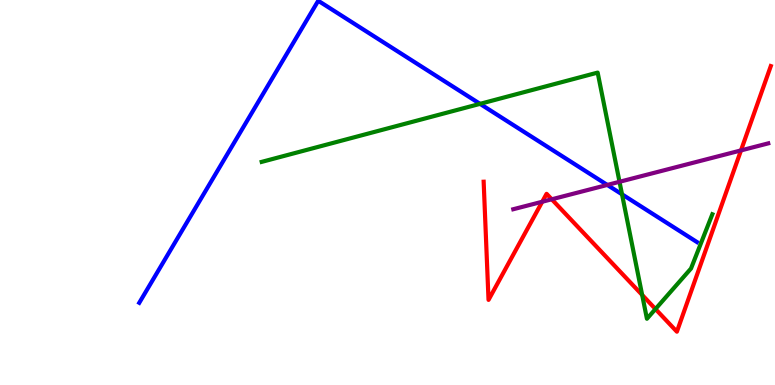[{'lines': ['blue', 'red'], 'intersections': []}, {'lines': ['green', 'red'], 'intersections': [{'x': 8.29, 'y': 2.34}, {'x': 8.46, 'y': 1.97}]}, {'lines': ['purple', 'red'], 'intersections': [{'x': 7.0, 'y': 4.76}, {'x': 7.12, 'y': 4.82}, {'x': 9.56, 'y': 6.09}]}, {'lines': ['blue', 'green'], 'intersections': [{'x': 6.19, 'y': 7.3}, {'x': 8.03, 'y': 4.95}]}, {'lines': ['blue', 'purple'], 'intersections': [{'x': 7.84, 'y': 5.2}]}, {'lines': ['green', 'purple'], 'intersections': [{'x': 7.99, 'y': 5.28}]}]